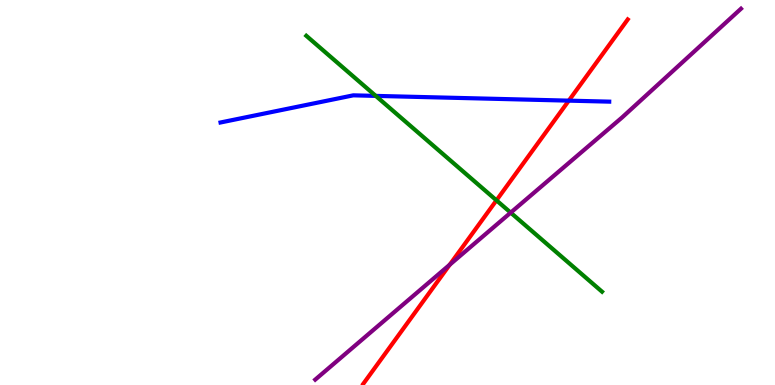[{'lines': ['blue', 'red'], 'intersections': [{'x': 7.34, 'y': 7.39}]}, {'lines': ['green', 'red'], 'intersections': [{'x': 6.41, 'y': 4.8}]}, {'lines': ['purple', 'red'], 'intersections': [{'x': 5.8, 'y': 3.12}]}, {'lines': ['blue', 'green'], 'intersections': [{'x': 4.85, 'y': 7.51}]}, {'lines': ['blue', 'purple'], 'intersections': []}, {'lines': ['green', 'purple'], 'intersections': [{'x': 6.59, 'y': 4.48}]}]